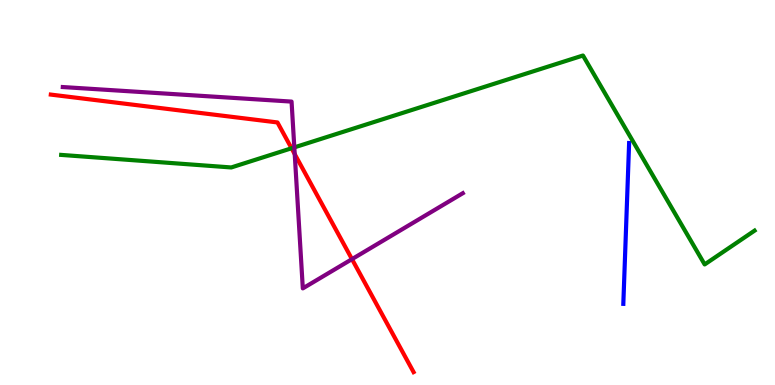[{'lines': ['blue', 'red'], 'intersections': []}, {'lines': ['green', 'red'], 'intersections': [{'x': 3.76, 'y': 6.15}]}, {'lines': ['purple', 'red'], 'intersections': [{'x': 3.8, 'y': 6.0}, {'x': 4.54, 'y': 3.27}]}, {'lines': ['blue', 'green'], 'intersections': []}, {'lines': ['blue', 'purple'], 'intersections': []}, {'lines': ['green', 'purple'], 'intersections': [{'x': 3.8, 'y': 6.17}]}]